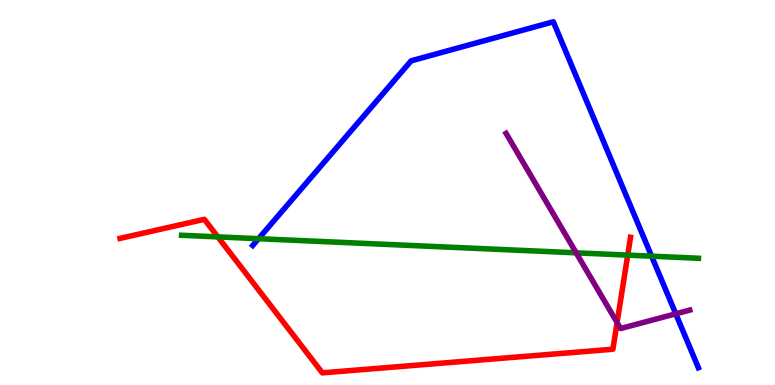[{'lines': ['blue', 'red'], 'intersections': []}, {'lines': ['green', 'red'], 'intersections': [{'x': 2.81, 'y': 3.85}, {'x': 8.1, 'y': 3.37}]}, {'lines': ['purple', 'red'], 'intersections': [{'x': 7.96, 'y': 1.62}]}, {'lines': ['blue', 'green'], 'intersections': [{'x': 3.34, 'y': 3.8}, {'x': 8.41, 'y': 3.35}]}, {'lines': ['blue', 'purple'], 'intersections': [{'x': 8.72, 'y': 1.85}]}, {'lines': ['green', 'purple'], 'intersections': [{'x': 7.43, 'y': 3.43}]}]